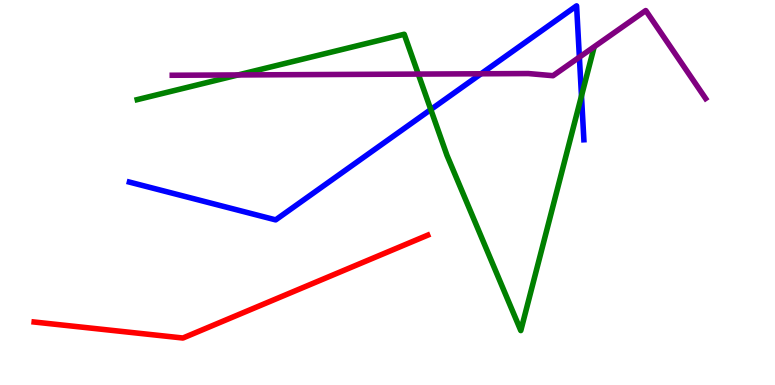[{'lines': ['blue', 'red'], 'intersections': []}, {'lines': ['green', 'red'], 'intersections': []}, {'lines': ['purple', 'red'], 'intersections': []}, {'lines': ['blue', 'green'], 'intersections': [{'x': 5.56, 'y': 7.15}, {'x': 7.5, 'y': 7.51}]}, {'lines': ['blue', 'purple'], 'intersections': [{'x': 6.21, 'y': 8.08}, {'x': 7.48, 'y': 8.52}]}, {'lines': ['green', 'purple'], 'intersections': [{'x': 3.07, 'y': 8.05}, {'x': 5.4, 'y': 8.08}]}]